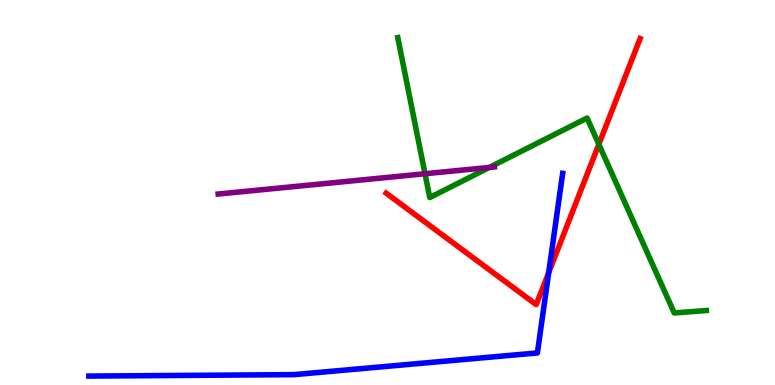[{'lines': ['blue', 'red'], 'intersections': [{'x': 7.08, 'y': 2.92}]}, {'lines': ['green', 'red'], 'intersections': [{'x': 7.73, 'y': 6.25}]}, {'lines': ['purple', 'red'], 'intersections': []}, {'lines': ['blue', 'green'], 'intersections': []}, {'lines': ['blue', 'purple'], 'intersections': []}, {'lines': ['green', 'purple'], 'intersections': [{'x': 5.48, 'y': 5.49}, {'x': 6.31, 'y': 5.65}]}]